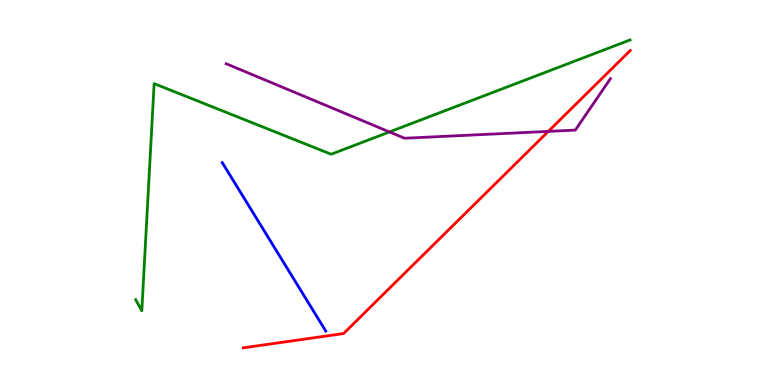[{'lines': ['blue', 'red'], 'intersections': []}, {'lines': ['green', 'red'], 'intersections': []}, {'lines': ['purple', 'red'], 'intersections': [{'x': 7.08, 'y': 6.59}]}, {'lines': ['blue', 'green'], 'intersections': []}, {'lines': ['blue', 'purple'], 'intersections': []}, {'lines': ['green', 'purple'], 'intersections': [{'x': 5.03, 'y': 6.57}]}]